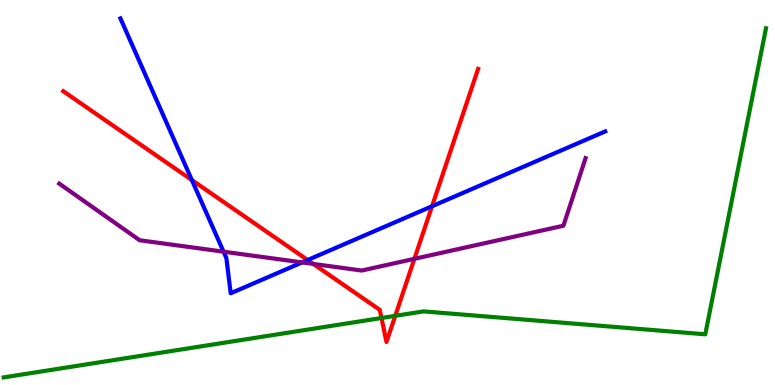[{'lines': ['blue', 'red'], 'intersections': [{'x': 2.48, 'y': 5.32}, {'x': 3.97, 'y': 3.25}, {'x': 5.57, 'y': 4.64}]}, {'lines': ['green', 'red'], 'intersections': [{'x': 4.92, 'y': 1.74}, {'x': 5.1, 'y': 1.8}]}, {'lines': ['purple', 'red'], 'intersections': [{'x': 4.04, 'y': 3.14}, {'x': 5.35, 'y': 3.28}]}, {'lines': ['blue', 'green'], 'intersections': []}, {'lines': ['blue', 'purple'], 'intersections': [{'x': 2.88, 'y': 3.46}, {'x': 3.9, 'y': 3.18}]}, {'lines': ['green', 'purple'], 'intersections': []}]